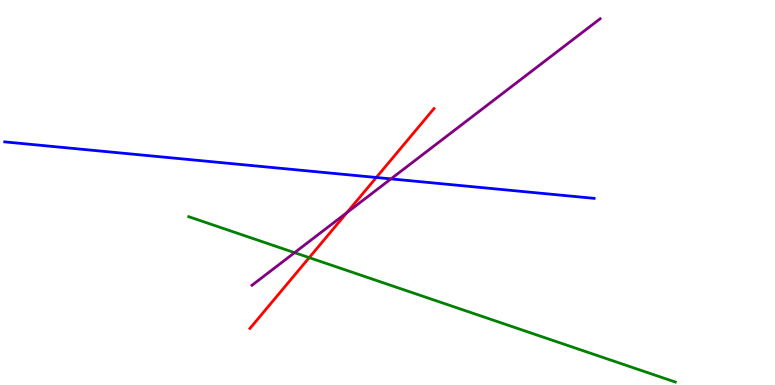[{'lines': ['blue', 'red'], 'intersections': [{'x': 4.86, 'y': 5.39}]}, {'lines': ['green', 'red'], 'intersections': [{'x': 3.99, 'y': 3.31}]}, {'lines': ['purple', 'red'], 'intersections': [{'x': 4.48, 'y': 4.48}]}, {'lines': ['blue', 'green'], 'intersections': []}, {'lines': ['blue', 'purple'], 'intersections': [{'x': 5.04, 'y': 5.35}]}, {'lines': ['green', 'purple'], 'intersections': [{'x': 3.8, 'y': 3.44}]}]